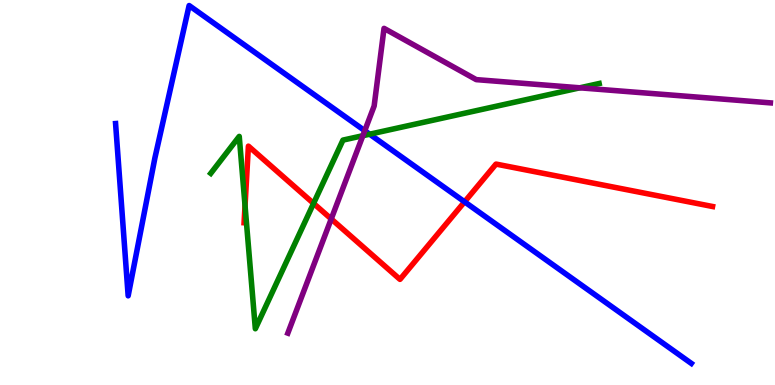[{'lines': ['blue', 'red'], 'intersections': [{'x': 5.99, 'y': 4.76}]}, {'lines': ['green', 'red'], 'intersections': [{'x': 3.16, 'y': 4.66}, {'x': 4.05, 'y': 4.72}]}, {'lines': ['purple', 'red'], 'intersections': [{'x': 4.27, 'y': 4.31}]}, {'lines': ['blue', 'green'], 'intersections': [{'x': 4.77, 'y': 6.51}]}, {'lines': ['blue', 'purple'], 'intersections': [{'x': 4.71, 'y': 6.61}]}, {'lines': ['green', 'purple'], 'intersections': [{'x': 4.68, 'y': 6.48}, {'x': 7.48, 'y': 7.72}]}]